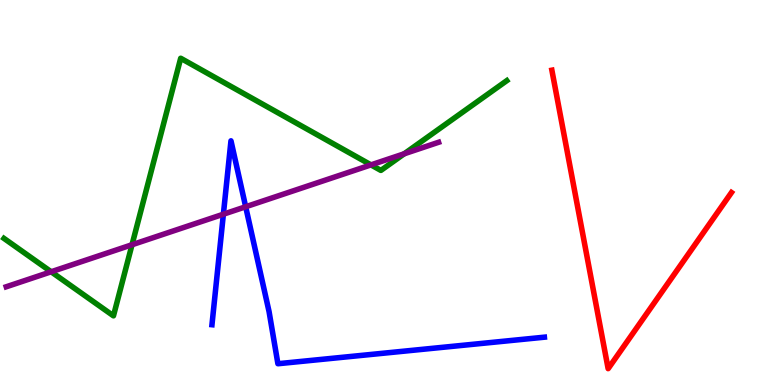[{'lines': ['blue', 'red'], 'intersections': []}, {'lines': ['green', 'red'], 'intersections': []}, {'lines': ['purple', 'red'], 'intersections': []}, {'lines': ['blue', 'green'], 'intersections': []}, {'lines': ['blue', 'purple'], 'intersections': [{'x': 2.88, 'y': 4.44}, {'x': 3.17, 'y': 4.63}]}, {'lines': ['green', 'purple'], 'intersections': [{'x': 0.66, 'y': 2.94}, {'x': 1.7, 'y': 3.64}, {'x': 4.79, 'y': 5.72}, {'x': 5.22, 'y': 6.01}]}]